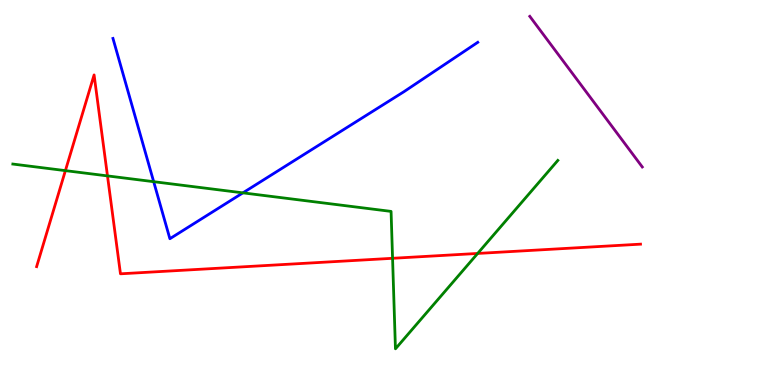[{'lines': ['blue', 'red'], 'intersections': []}, {'lines': ['green', 'red'], 'intersections': [{'x': 0.844, 'y': 5.57}, {'x': 1.39, 'y': 5.43}, {'x': 5.07, 'y': 3.29}, {'x': 6.16, 'y': 3.42}]}, {'lines': ['purple', 'red'], 'intersections': []}, {'lines': ['blue', 'green'], 'intersections': [{'x': 1.98, 'y': 5.28}, {'x': 3.13, 'y': 4.99}]}, {'lines': ['blue', 'purple'], 'intersections': []}, {'lines': ['green', 'purple'], 'intersections': []}]